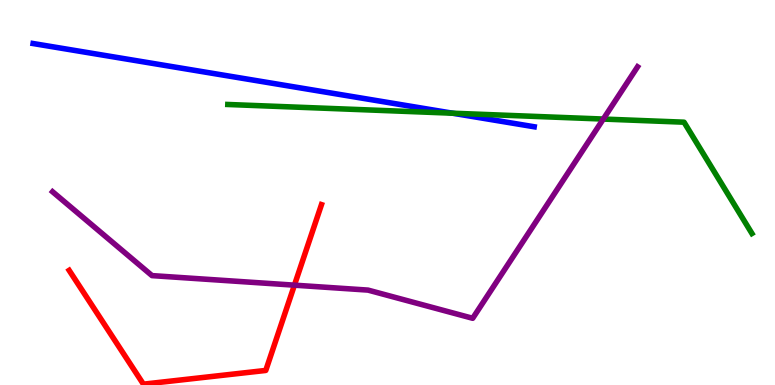[{'lines': ['blue', 'red'], 'intersections': []}, {'lines': ['green', 'red'], 'intersections': []}, {'lines': ['purple', 'red'], 'intersections': [{'x': 3.8, 'y': 2.59}]}, {'lines': ['blue', 'green'], 'intersections': [{'x': 5.84, 'y': 7.06}]}, {'lines': ['blue', 'purple'], 'intersections': []}, {'lines': ['green', 'purple'], 'intersections': [{'x': 7.78, 'y': 6.91}]}]